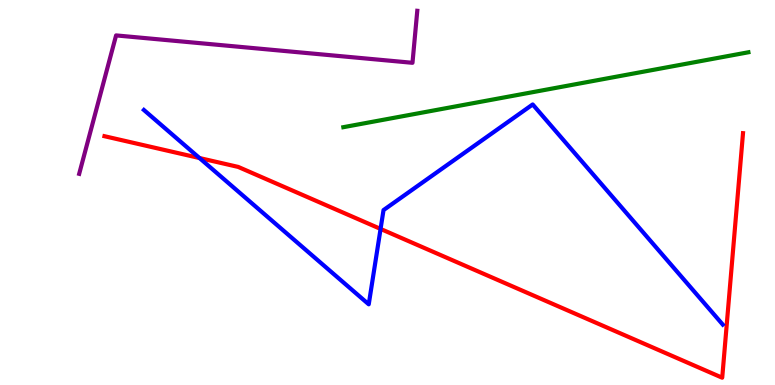[{'lines': ['blue', 'red'], 'intersections': [{'x': 2.57, 'y': 5.9}, {'x': 4.91, 'y': 4.05}]}, {'lines': ['green', 'red'], 'intersections': []}, {'lines': ['purple', 'red'], 'intersections': []}, {'lines': ['blue', 'green'], 'intersections': []}, {'lines': ['blue', 'purple'], 'intersections': []}, {'lines': ['green', 'purple'], 'intersections': []}]